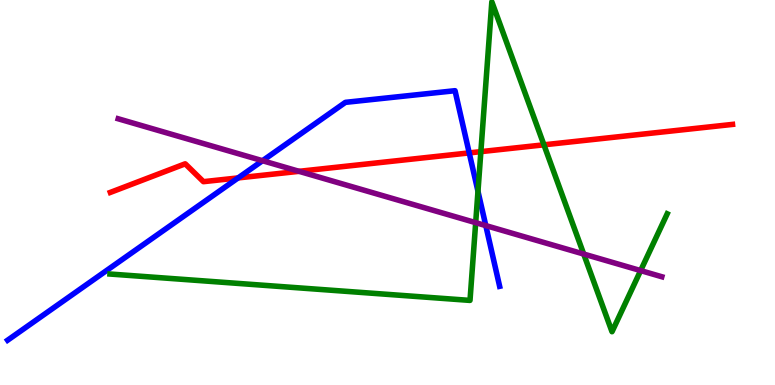[{'lines': ['blue', 'red'], 'intersections': [{'x': 3.07, 'y': 5.38}, {'x': 6.05, 'y': 6.03}]}, {'lines': ['green', 'red'], 'intersections': [{'x': 6.2, 'y': 6.06}, {'x': 7.02, 'y': 6.24}]}, {'lines': ['purple', 'red'], 'intersections': [{'x': 3.86, 'y': 5.55}]}, {'lines': ['blue', 'green'], 'intersections': [{'x': 6.17, 'y': 5.03}]}, {'lines': ['blue', 'purple'], 'intersections': [{'x': 3.39, 'y': 5.83}, {'x': 6.27, 'y': 4.14}]}, {'lines': ['green', 'purple'], 'intersections': [{'x': 6.14, 'y': 4.22}, {'x': 7.53, 'y': 3.4}, {'x': 8.27, 'y': 2.97}]}]